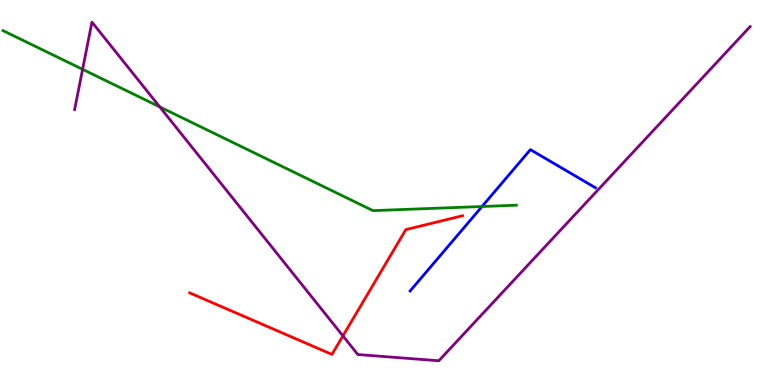[{'lines': ['blue', 'red'], 'intersections': []}, {'lines': ['green', 'red'], 'intersections': []}, {'lines': ['purple', 'red'], 'intersections': [{'x': 4.42, 'y': 1.28}]}, {'lines': ['blue', 'green'], 'intersections': [{'x': 6.22, 'y': 4.64}]}, {'lines': ['blue', 'purple'], 'intersections': []}, {'lines': ['green', 'purple'], 'intersections': [{'x': 1.07, 'y': 8.2}, {'x': 2.06, 'y': 7.22}]}]